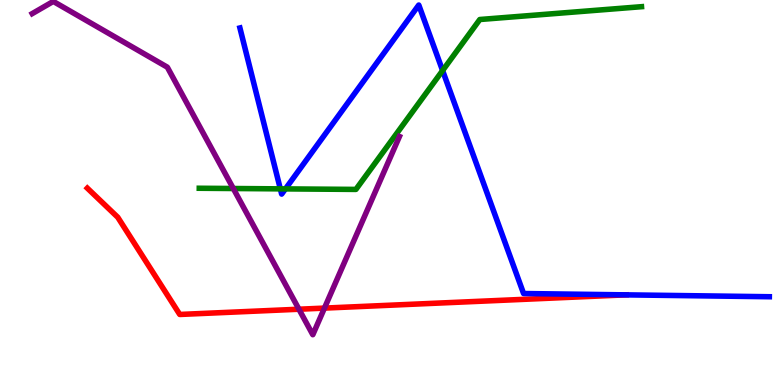[{'lines': ['blue', 'red'], 'intersections': [{'x': 8.07, 'y': 2.34}]}, {'lines': ['green', 'red'], 'intersections': []}, {'lines': ['purple', 'red'], 'intersections': [{'x': 3.86, 'y': 1.97}, {'x': 4.19, 'y': 2.0}]}, {'lines': ['blue', 'green'], 'intersections': [{'x': 3.62, 'y': 5.09}, {'x': 3.68, 'y': 5.09}, {'x': 5.71, 'y': 8.17}]}, {'lines': ['blue', 'purple'], 'intersections': []}, {'lines': ['green', 'purple'], 'intersections': [{'x': 3.01, 'y': 5.1}]}]